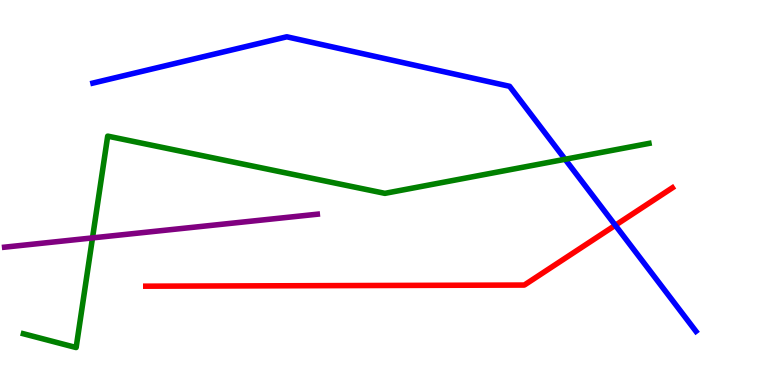[{'lines': ['blue', 'red'], 'intersections': [{'x': 7.94, 'y': 4.15}]}, {'lines': ['green', 'red'], 'intersections': []}, {'lines': ['purple', 'red'], 'intersections': []}, {'lines': ['blue', 'green'], 'intersections': [{'x': 7.29, 'y': 5.86}]}, {'lines': ['blue', 'purple'], 'intersections': []}, {'lines': ['green', 'purple'], 'intersections': [{'x': 1.19, 'y': 3.82}]}]